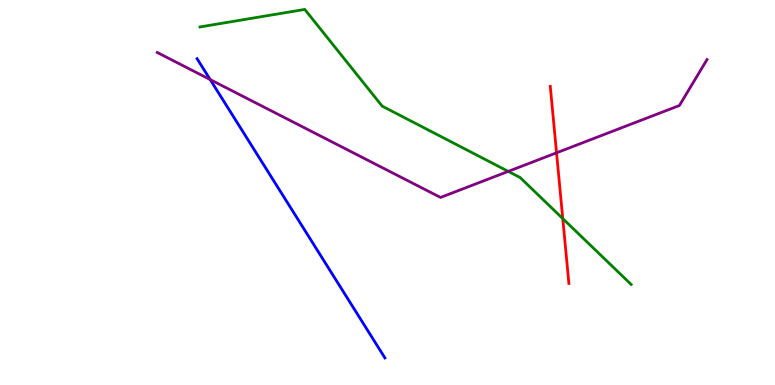[{'lines': ['blue', 'red'], 'intersections': []}, {'lines': ['green', 'red'], 'intersections': [{'x': 7.26, 'y': 4.32}]}, {'lines': ['purple', 'red'], 'intersections': [{'x': 7.18, 'y': 6.03}]}, {'lines': ['blue', 'green'], 'intersections': []}, {'lines': ['blue', 'purple'], 'intersections': [{'x': 2.71, 'y': 7.93}]}, {'lines': ['green', 'purple'], 'intersections': [{'x': 6.56, 'y': 5.55}]}]